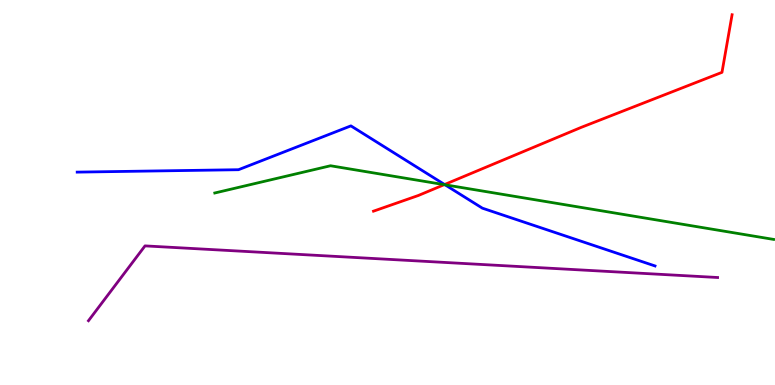[{'lines': ['blue', 'red'], 'intersections': [{'x': 5.74, 'y': 5.21}]}, {'lines': ['green', 'red'], 'intersections': [{'x': 5.73, 'y': 5.2}]}, {'lines': ['purple', 'red'], 'intersections': []}, {'lines': ['blue', 'green'], 'intersections': [{'x': 5.74, 'y': 5.2}]}, {'lines': ['blue', 'purple'], 'intersections': []}, {'lines': ['green', 'purple'], 'intersections': []}]